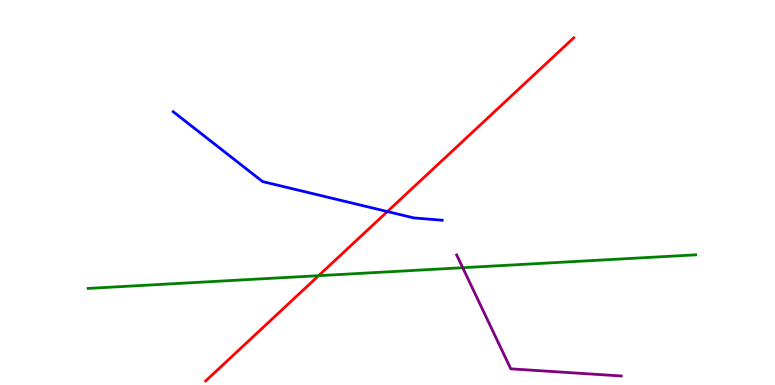[{'lines': ['blue', 'red'], 'intersections': [{'x': 5.0, 'y': 4.51}]}, {'lines': ['green', 'red'], 'intersections': [{'x': 4.11, 'y': 2.84}]}, {'lines': ['purple', 'red'], 'intersections': []}, {'lines': ['blue', 'green'], 'intersections': []}, {'lines': ['blue', 'purple'], 'intersections': []}, {'lines': ['green', 'purple'], 'intersections': [{'x': 5.97, 'y': 3.05}]}]